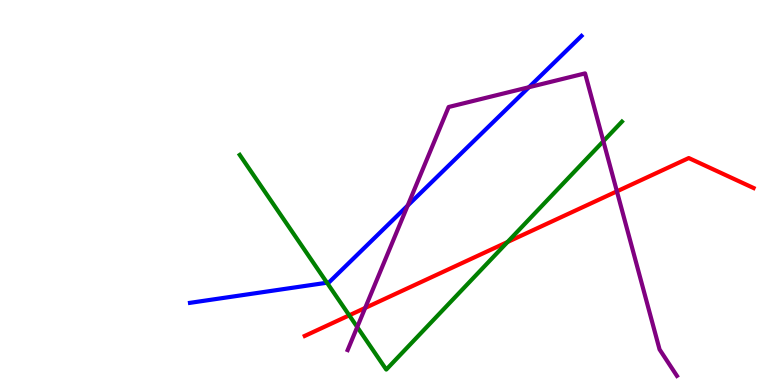[{'lines': ['blue', 'red'], 'intersections': []}, {'lines': ['green', 'red'], 'intersections': [{'x': 4.51, 'y': 1.81}, {'x': 6.55, 'y': 3.71}]}, {'lines': ['purple', 'red'], 'intersections': [{'x': 4.71, 'y': 2.0}, {'x': 7.96, 'y': 5.03}]}, {'lines': ['blue', 'green'], 'intersections': [{'x': 4.22, 'y': 2.66}]}, {'lines': ['blue', 'purple'], 'intersections': [{'x': 5.26, 'y': 4.66}, {'x': 6.83, 'y': 7.73}]}, {'lines': ['green', 'purple'], 'intersections': [{'x': 4.61, 'y': 1.51}, {'x': 7.79, 'y': 6.33}]}]